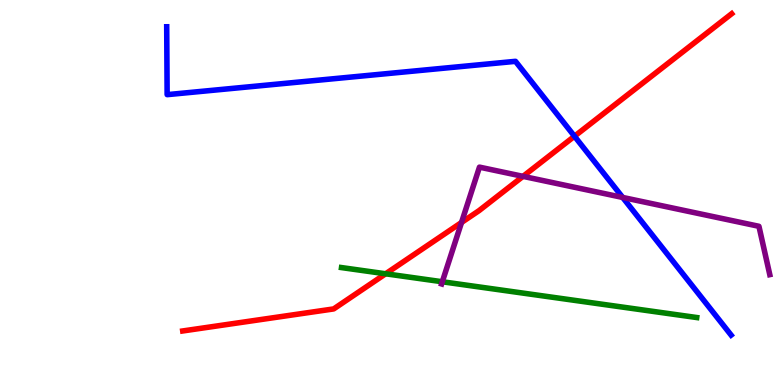[{'lines': ['blue', 'red'], 'intersections': [{'x': 7.41, 'y': 6.46}]}, {'lines': ['green', 'red'], 'intersections': [{'x': 4.98, 'y': 2.89}]}, {'lines': ['purple', 'red'], 'intersections': [{'x': 5.96, 'y': 4.22}, {'x': 6.75, 'y': 5.42}]}, {'lines': ['blue', 'green'], 'intersections': []}, {'lines': ['blue', 'purple'], 'intersections': [{'x': 8.03, 'y': 4.87}]}, {'lines': ['green', 'purple'], 'intersections': [{'x': 5.71, 'y': 2.68}]}]